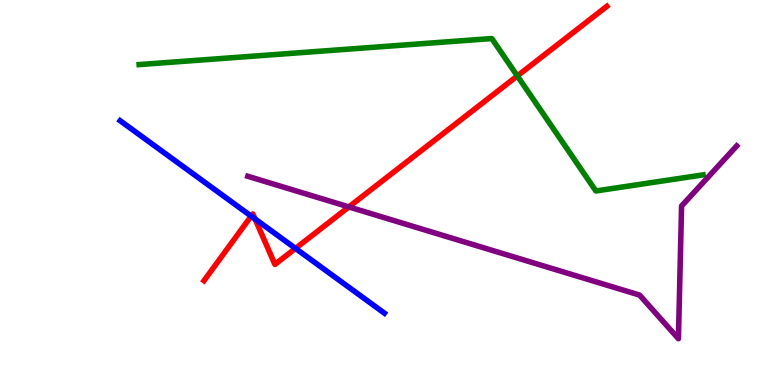[{'lines': ['blue', 'red'], 'intersections': [{'x': 3.24, 'y': 4.39}, {'x': 3.29, 'y': 4.31}, {'x': 3.81, 'y': 3.55}]}, {'lines': ['green', 'red'], 'intersections': [{'x': 6.68, 'y': 8.03}]}, {'lines': ['purple', 'red'], 'intersections': [{'x': 4.5, 'y': 4.63}]}, {'lines': ['blue', 'green'], 'intersections': []}, {'lines': ['blue', 'purple'], 'intersections': []}, {'lines': ['green', 'purple'], 'intersections': []}]